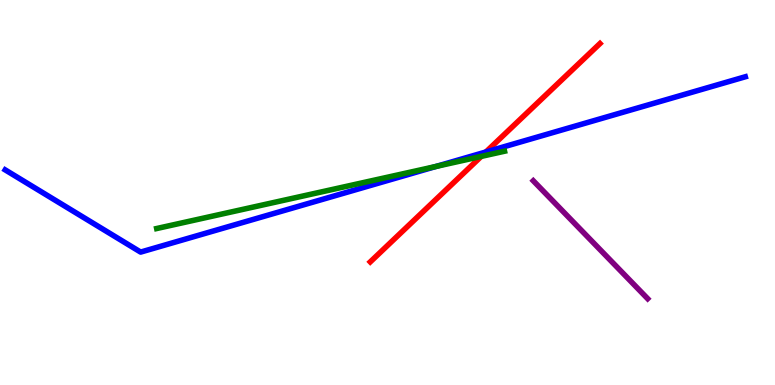[{'lines': ['blue', 'red'], 'intersections': [{'x': 6.27, 'y': 6.05}]}, {'lines': ['green', 'red'], 'intersections': [{'x': 6.21, 'y': 5.94}]}, {'lines': ['purple', 'red'], 'intersections': []}, {'lines': ['blue', 'green'], 'intersections': [{'x': 5.63, 'y': 5.68}]}, {'lines': ['blue', 'purple'], 'intersections': []}, {'lines': ['green', 'purple'], 'intersections': []}]